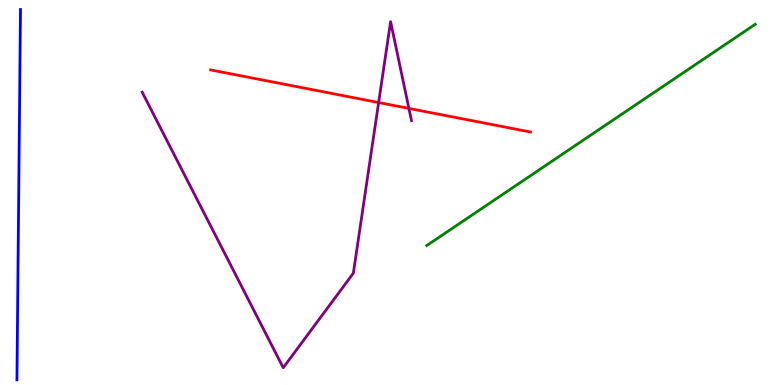[{'lines': ['blue', 'red'], 'intersections': []}, {'lines': ['green', 'red'], 'intersections': []}, {'lines': ['purple', 'red'], 'intersections': [{'x': 4.89, 'y': 7.34}, {'x': 5.28, 'y': 7.18}]}, {'lines': ['blue', 'green'], 'intersections': []}, {'lines': ['blue', 'purple'], 'intersections': []}, {'lines': ['green', 'purple'], 'intersections': []}]